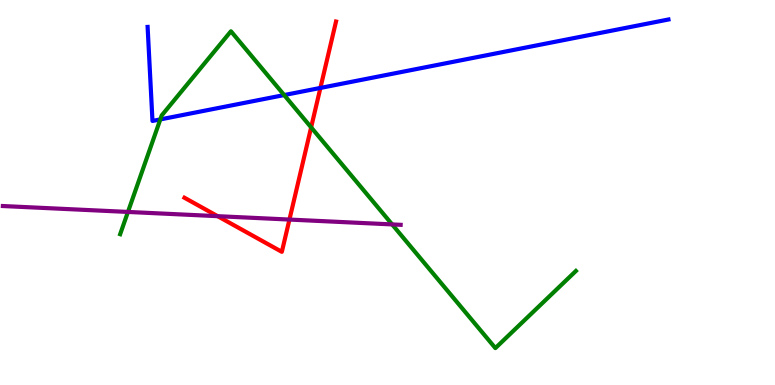[{'lines': ['blue', 'red'], 'intersections': [{'x': 4.13, 'y': 7.72}]}, {'lines': ['green', 'red'], 'intersections': [{'x': 4.01, 'y': 6.69}]}, {'lines': ['purple', 'red'], 'intersections': [{'x': 2.81, 'y': 4.39}, {'x': 3.73, 'y': 4.3}]}, {'lines': ['blue', 'green'], 'intersections': [{'x': 2.07, 'y': 6.9}, {'x': 3.67, 'y': 7.53}]}, {'lines': ['blue', 'purple'], 'intersections': []}, {'lines': ['green', 'purple'], 'intersections': [{'x': 1.65, 'y': 4.5}, {'x': 5.06, 'y': 4.17}]}]